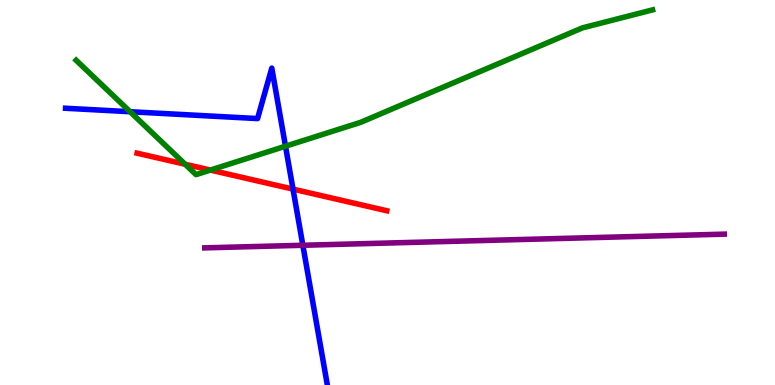[{'lines': ['blue', 'red'], 'intersections': [{'x': 3.78, 'y': 5.09}]}, {'lines': ['green', 'red'], 'intersections': [{'x': 2.39, 'y': 5.73}, {'x': 2.71, 'y': 5.58}]}, {'lines': ['purple', 'red'], 'intersections': []}, {'lines': ['blue', 'green'], 'intersections': [{'x': 1.68, 'y': 7.1}, {'x': 3.68, 'y': 6.2}]}, {'lines': ['blue', 'purple'], 'intersections': [{'x': 3.91, 'y': 3.63}]}, {'lines': ['green', 'purple'], 'intersections': []}]